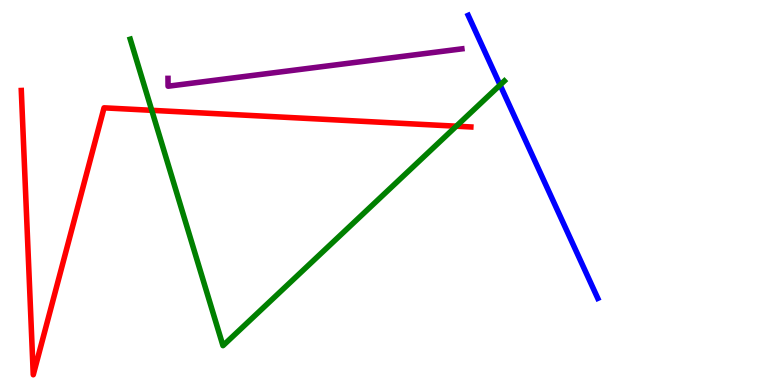[{'lines': ['blue', 'red'], 'intersections': []}, {'lines': ['green', 'red'], 'intersections': [{'x': 1.96, 'y': 7.13}, {'x': 5.89, 'y': 6.72}]}, {'lines': ['purple', 'red'], 'intersections': []}, {'lines': ['blue', 'green'], 'intersections': [{'x': 6.45, 'y': 7.79}]}, {'lines': ['blue', 'purple'], 'intersections': []}, {'lines': ['green', 'purple'], 'intersections': []}]